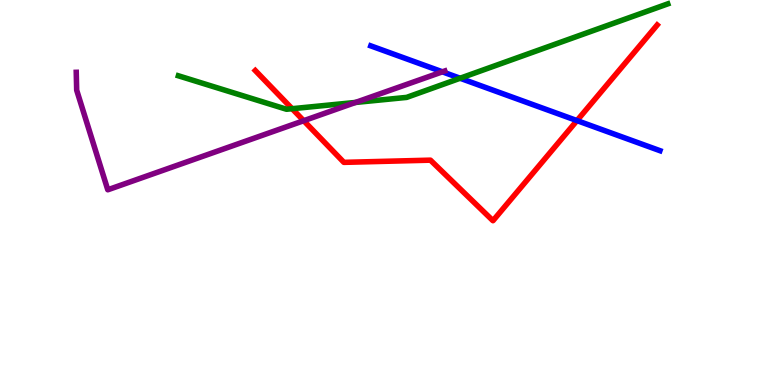[{'lines': ['blue', 'red'], 'intersections': [{'x': 7.44, 'y': 6.87}]}, {'lines': ['green', 'red'], 'intersections': [{'x': 3.77, 'y': 7.18}]}, {'lines': ['purple', 'red'], 'intersections': [{'x': 3.92, 'y': 6.86}]}, {'lines': ['blue', 'green'], 'intersections': [{'x': 5.94, 'y': 7.97}]}, {'lines': ['blue', 'purple'], 'intersections': [{'x': 5.71, 'y': 8.13}]}, {'lines': ['green', 'purple'], 'intersections': [{'x': 4.59, 'y': 7.34}]}]